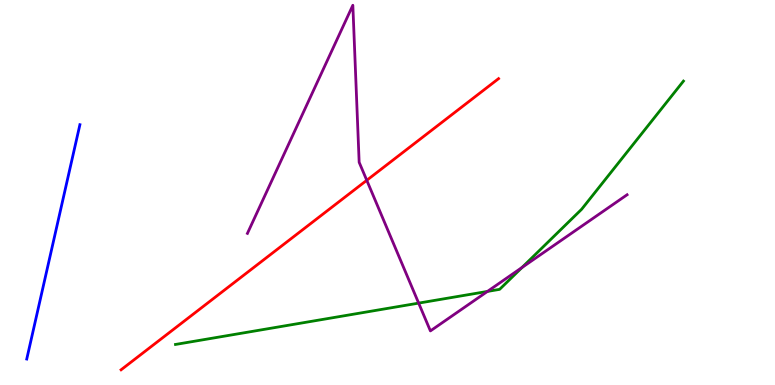[{'lines': ['blue', 'red'], 'intersections': []}, {'lines': ['green', 'red'], 'intersections': []}, {'lines': ['purple', 'red'], 'intersections': [{'x': 4.73, 'y': 5.32}]}, {'lines': ['blue', 'green'], 'intersections': []}, {'lines': ['blue', 'purple'], 'intersections': []}, {'lines': ['green', 'purple'], 'intersections': [{'x': 5.4, 'y': 2.13}, {'x': 6.29, 'y': 2.43}, {'x': 6.74, 'y': 3.05}]}]